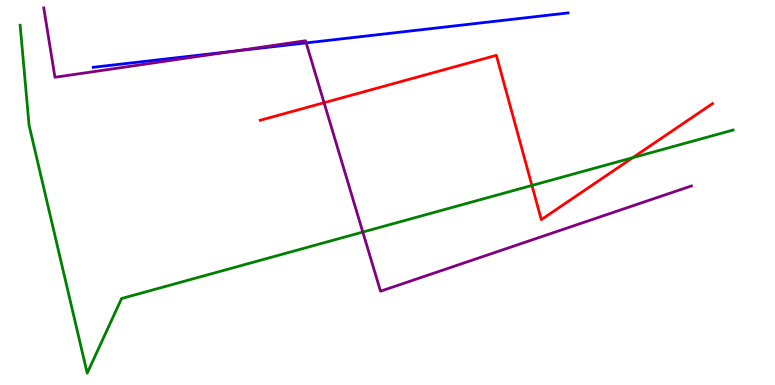[{'lines': ['blue', 'red'], 'intersections': []}, {'lines': ['green', 'red'], 'intersections': [{'x': 6.86, 'y': 5.18}, {'x': 8.16, 'y': 5.9}]}, {'lines': ['purple', 'red'], 'intersections': [{'x': 4.18, 'y': 7.33}]}, {'lines': ['blue', 'green'], 'intersections': []}, {'lines': ['blue', 'purple'], 'intersections': [{'x': 3.02, 'y': 8.67}, {'x': 3.95, 'y': 8.89}]}, {'lines': ['green', 'purple'], 'intersections': [{'x': 4.68, 'y': 3.97}]}]